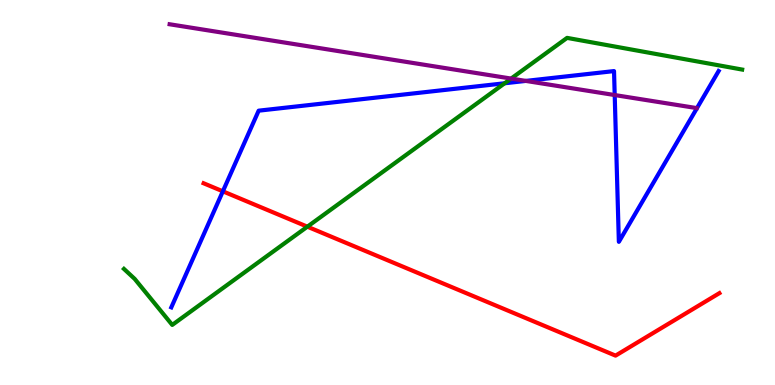[{'lines': ['blue', 'red'], 'intersections': [{'x': 2.88, 'y': 5.03}]}, {'lines': ['green', 'red'], 'intersections': [{'x': 3.97, 'y': 4.11}]}, {'lines': ['purple', 'red'], 'intersections': []}, {'lines': ['blue', 'green'], 'intersections': [{'x': 6.51, 'y': 7.84}]}, {'lines': ['blue', 'purple'], 'intersections': [{'x': 6.78, 'y': 7.9}, {'x': 7.93, 'y': 7.53}]}, {'lines': ['green', 'purple'], 'intersections': [{'x': 6.6, 'y': 7.96}]}]